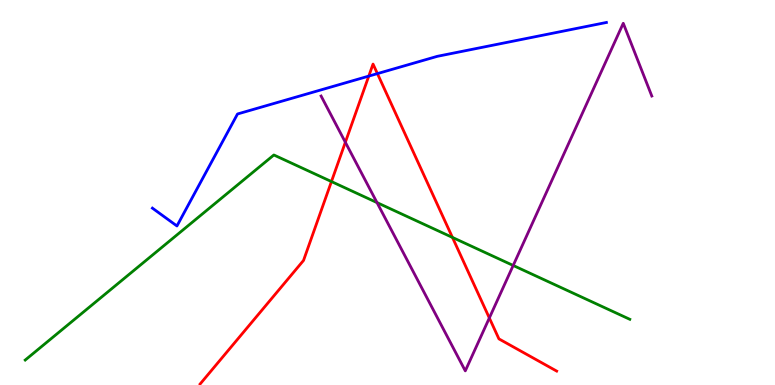[{'lines': ['blue', 'red'], 'intersections': [{'x': 4.76, 'y': 8.02}, {'x': 4.87, 'y': 8.09}]}, {'lines': ['green', 'red'], 'intersections': [{'x': 4.28, 'y': 5.28}, {'x': 5.84, 'y': 3.83}]}, {'lines': ['purple', 'red'], 'intersections': [{'x': 4.46, 'y': 6.3}, {'x': 6.31, 'y': 1.74}]}, {'lines': ['blue', 'green'], 'intersections': []}, {'lines': ['blue', 'purple'], 'intersections': []}, {'lines': ['green', 'purple'], 'intersections': [{'x': 4.86, 'y': 4.74}, {'x': 6.62, 'y': 3.1}]}]